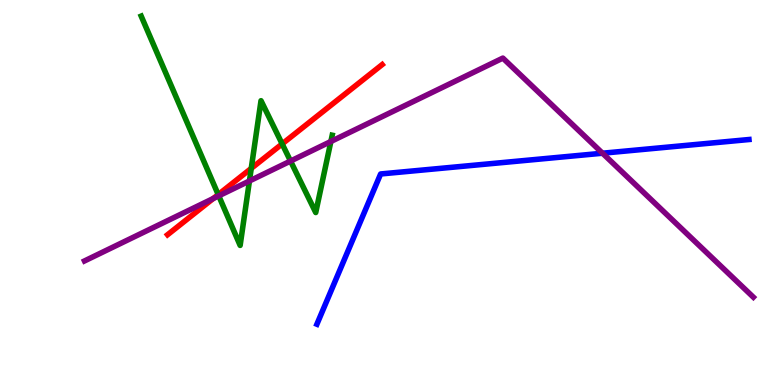[{'lines': ['blue', 'red'], 'intersections': []}, {'lines': ['green', 'red'], 'intersections': [{'x': 2.82, 'y': 4.95}, {'x': 3.24, 'y': 5.63}, {'x': 3.64, 'y': 6.26}]}, {'lines': ['purple', 'red'], 'intersections': [{'x': 2.75, 'y': 4.84}]}, {'lines': ['blue', 'green'], 'intersections': []}, {'lines': ['blue', 'purple'], 'intersections': [{'x': 7.77, 'y': 6.02}]}, {'lines': ['green', 'purple'], 'intersections': [{'x': 2.82, 'y': 4.91}, {'x': 3.22, 'y': 5.3}, {'x': 3.75, 'y': 5.82}, {'x': 4.27, 'y': 6.32}]}]